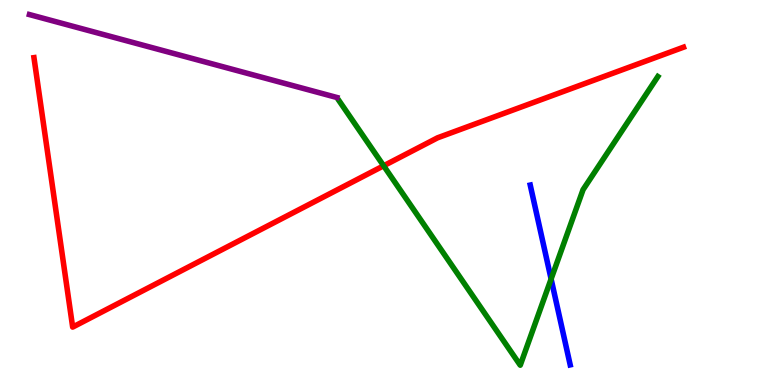[{'lines': ['blue', 'red'], 'intersections': []}, {'lines': ['green', 'red'], 'intersections': [{'x': 4.95, 'y': 5.69}]}, {'lines': ['purple', 'red'], 'intersections': []}, {'lines': ['blue', 'green'], 'intersections': [{'x': 7.11, 'y': 2.75}]}, {'lines': ['blue', 'purple'], 'intersections': []}, {'lines': ['green', 'purple'], 'intersections': []}]